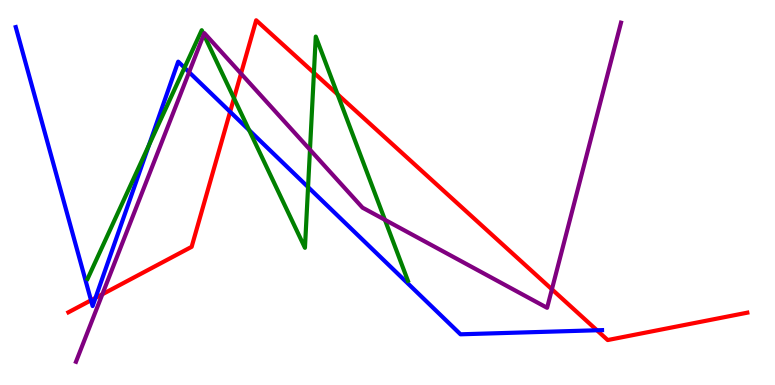[{'lines': ['blue', 'red'], 'intersections': [{'x': 1.17, 'y': 2.2}, {'x': 1.23, 'y': 2.26}, {'x': 2.97, 'y': 7.1}, {'x': 7.7, 'y': 1.42}]}, {'lines': ['green', 'red'], 'intersections': [{'x': 3.02, 'y': 7.45}, {'x': 4.05, 'y': 8.11}, {'x': 4.36, 'y': 7.55}]}, {'lines': ['purple', 'red'], 'intersections': [{'x': 1.32, 'y': 2.36}, {'x': 3.11, 'y': 8.09}, {'x': 7.12, 'y': 2.49}]}, {'lines': ['blue', 'green'], 'intersections': [{'x': 1.92, 'y': 6.23}, {'x': 2.38, 'y': 8.24}, {'x': 3.21, 'y': 6.62}, {'x': 3.97, 'y': 5.14}]}, {'lines': ['blue', 'purple'], 'intersections': [{'x': 2.44, 'y': 8.13}]}, {'lines': ['green', 'purple'], 'intersections': [{'x': 2.63, 'y': 9.1}, {'x': 4.0, 'y': 6.11}, {'x': 4.97, 'y': 4.29}]}]